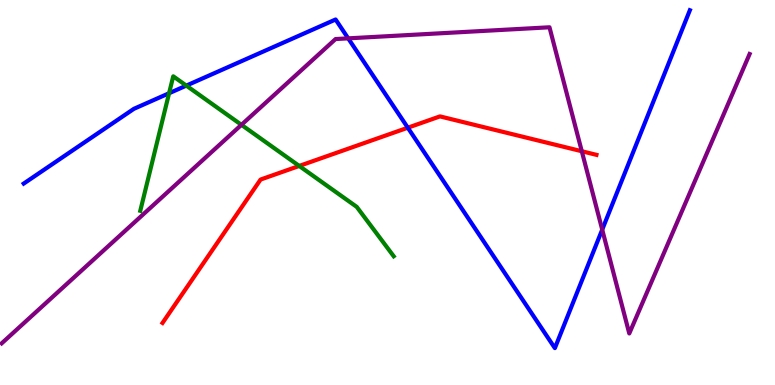[{'lines': ['blue', 'red'], 'intersections': [{'x': 5.26, 'y': 6.68}]}, {'lines': ['green', 'red'], 'intersections': [{'x': 3.86, 'y': 5.69}]}, {'lines': ['purple', 'red'], 'intersections': [{'x': 7.51, 'y': 6.07}]}, {'lines': ['blue', 'green'], 'intersections': [{'x': 2.18, 'y': 7.58}, {'x': 2.4, 'y': 7.78}]}, {'lines': ['blue', 'purple'], 'intersections': [{'x': 4.49, 'y': 9.0}, {'x': 7.77, 'y': 4.04}]}, {'lines': ['green', 'purple'], 'intersections': [{'x': 3.12, 'y': 6.76}]}]